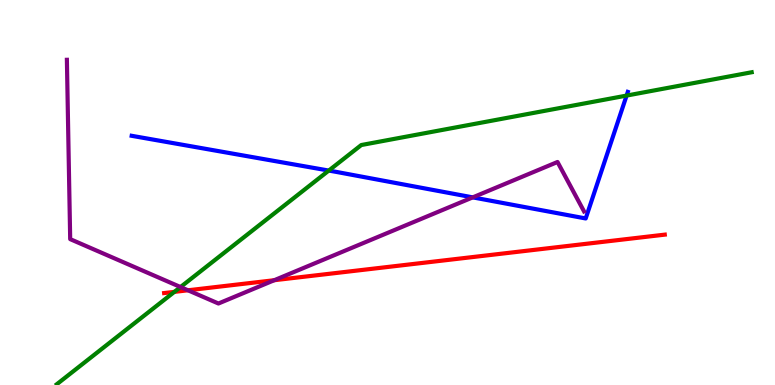[{'lines': ['blue', 'red'], 'intersections': []}, {'lines': ['green', 'red'], 'intersections': [{'x': 2.25, 'y': 2.42}]}, {'lines': ['purple', 'red'], 'intersections': [{'x': 2.43, 'y': 2.46}, {'x': 3.54, 'y': 2.72}]}, {'lines': ['blue', 'green'], 'intersections': [{'x': 4.24, 'y': 5.57}, {'x': 8.09, 'y': 7.52}]}, {'lines': ['blue', 'purple'], 'intersections': [{'x': 6.1, 'y': 4.87}]}, {'lines': ['green', 'purple'], 'intersections': [{'x': 2.33, 'y': 2.54}]}]